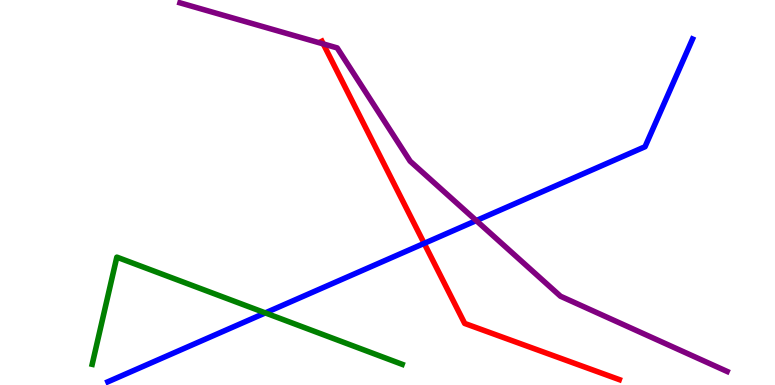[{'lines': ['blue', 'red'], 'intersections': [{'x': 5.47, 'y': 3.68}]}, {'lines': ['green', 'red'], 'intersections': []}, {'lines': ['purple', 'red'], 'intersections': [{'x': 4.17, 'y': 8.86}]}, {'lines': ['blue', 'green'], 'intersections': [{'x': 3.42, 'y': 1.87}]}, {'lines': ['blue', 'purple'], 'intersections': [{'x': 6.15, 'y': 4.27}]}, {'lines': ['green', 'purple'], 'intersections': []}]